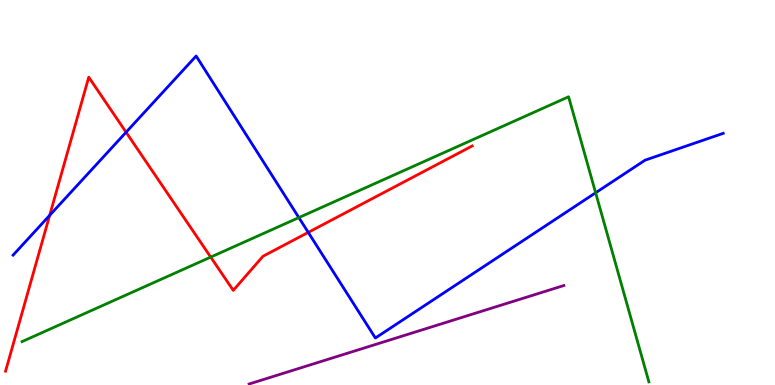[{'lines': ['blue', 'red'], 'intersections': [{'x': 0.641, 'y': 4.41}, {'x': 1.63, 'y': 6.57}, {'x': 3.98, 'y': 3.96}]}, {'lines': ['green', 'red'], 'intersections': [{'x': 2.72, 'y': 3.32}]}, {'lines': ['purple', 'red'], 'intersections': []}, {'lines': ['blue', 'green'], 'intersections': [{'x': 3.86, 'y': 4.35}, {'x': 7.69, 'y': 4.99}]}, {'lines': ['blue', 'purple'], 'intersections': []}, {'lines': ['green', 'purple'], 'intersections': []}]